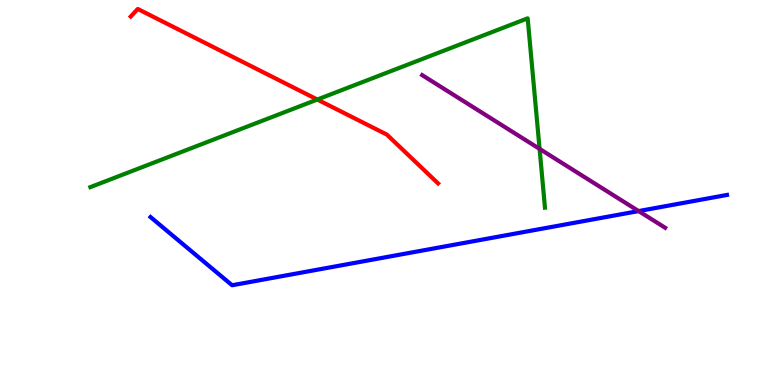[{'lines': ['blue', 'red'], 'intersections': []}, {'lines': ['green', 'red'], 'intersections': [{'x': 4.09, 'y': 7.41}]}, {'lines': ['purple', 'red'], 'intersections': []}, {'lines': ['blue', 'green'], 'intersections': []}, {'lines': ['blue', 'purple'], 'intersections': [{'x': 8.24, 'y': 4.52}]}, {'lines': ['green', 'purple'], 'intersections': [{'x': 6.96, 'y': 6.13}]}]